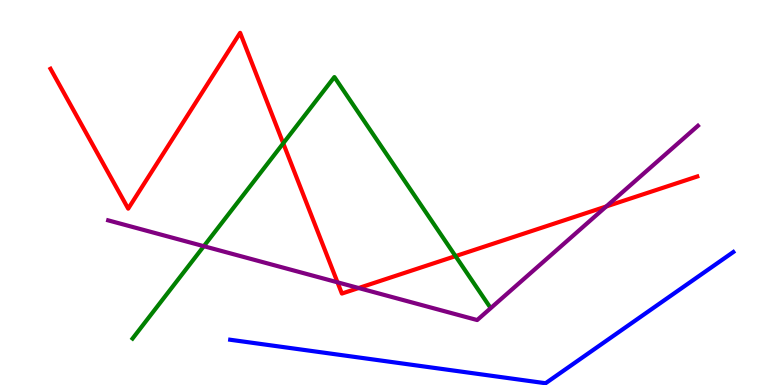[{'lines': ['blue', 'red'], 'intersections': []}, {'lines': ['green', 'red'], 'intersections': [{'x': 3.65, 'y': 6.28}, {'x': 5.88, 'y': 3.35}]}, {'lines': ['purple', 'red'], 'intersections': [{'x': 4.35, 'y': 2.67}, {'x': 4.63, 'y': 2.52}, {'x': 7.82, 'y': 4.64}]}, {'lines': ['blue', 'green'], 'intersections': []}, {'lines': ['blue', 'purple'], 'intersections': []}, {'lines': ['green', 'purple'], 'intersections': [{'x': 2.63, 'y': 3.61}]}]